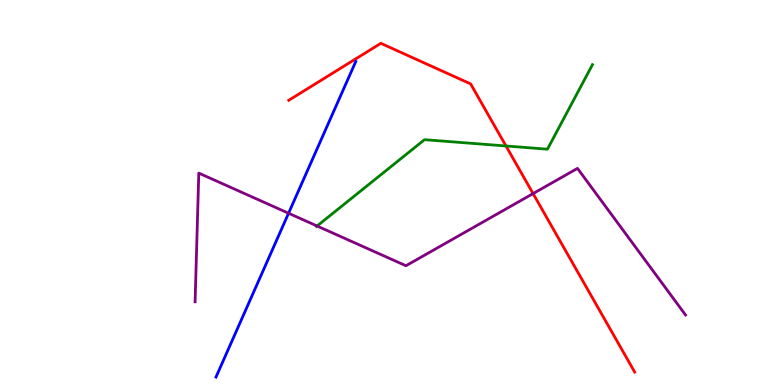[{'lines': ['blue', 'red'], 'intersections': []}, {'lines': ['green', 'red'], 'intersections': [{'x': 6.53, 'y': 6.21}]}, {'lines': ['purple', 'red'], 'intersections': [{'x': 6.88, 'y': 4.97}]}, {'lines': ['blue', 'green'], 'intersections': []}, {'lines': ['blue', 'purple'], 'intersections': [{'x': 3.72, 'y': 4.46}]}, {'lines': ['green', 'purple'], 'intersections': [{'x': 4.09, 'y': 4.13}]}]